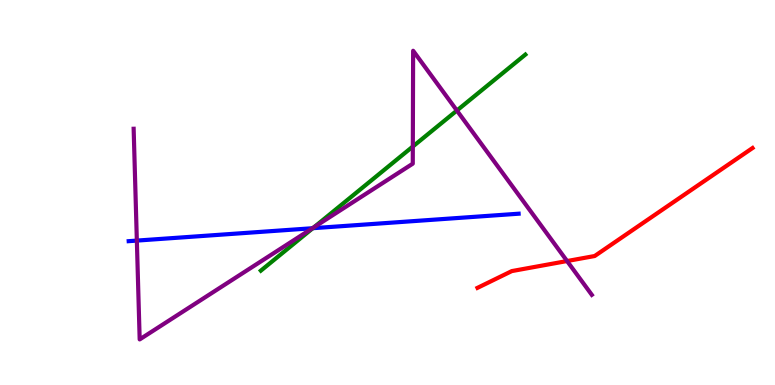[{'lines': ['blue', 'red'], 'intersections': []}, {'lines': ['green', 'red'], 'intersections': []}, {'lines': ['purple', 'red'], 'intersections': [{'x': 7.32, 'y': 3.22}]}, {'lines': ['blue', 'green'], 'intersections': [{'x': 4.04, 'y': 4.07}]}, {'lines': ['blue', 'purple'], 'intersections': [{'x': 1.77, 'y': 3.75}, {'x': 4.03, 'y': 4.07}]}, {'lines': ['green', 'purple'], 'intersections': [{'x': 4.05, 'y': 4.1}, {'x': 5.33, 'y': 6.19}, {'x': 5.9, 'y': 7.13}]}]